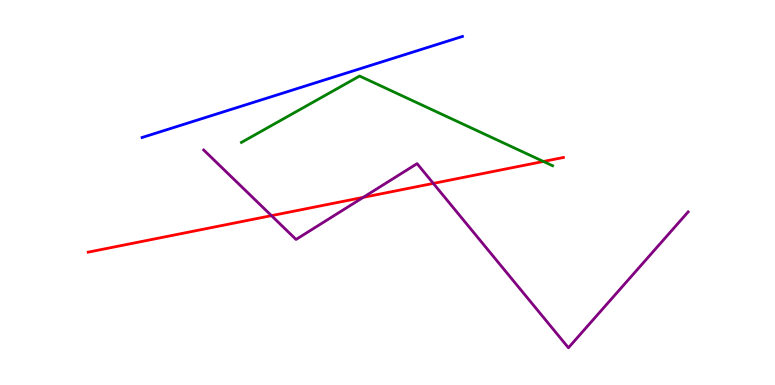[{'lines': ['blue', 'red'], 'intersections': []}, {'lines': ['green', 'red'], 'intersections': [{'x': 7.01, 'y': 5.81}]}, {'lines': ['purple', 'red'], 'intersections': [{'x': 3.5, 'y': 4.4}, {'x': 4.69, 'y': 4.87}, {'x': 5.59, 'y': 5.24}]}, {'lines': ['blue', 'green'], 'intersections': []}, {'lines': ['blue', 'purple'], 'intersections': []}, {'lines': ['green', 'purple'], 'intersections': []}]